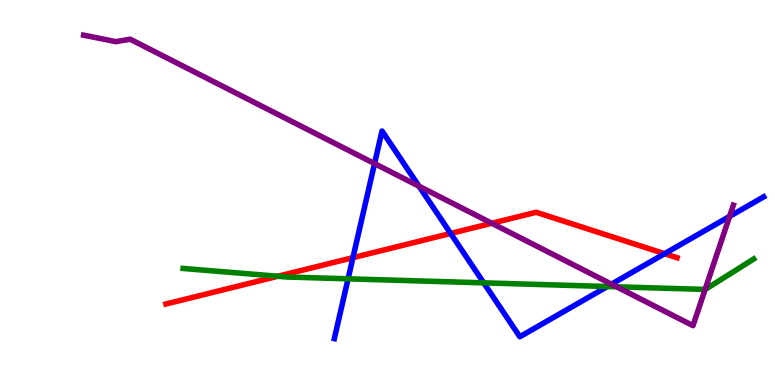[{'lines': ['blue', 'red'], 'intersections': [{'x': 4.55, 'y': 3.31}, {'x': 5.81, 'y': 3.94}, {'x': 8.58, 'y': 3.41}]}, {'lines': ['green', 'red'], 'intersections': [{'x': 3.59, 'y': 2.82}]}, {'lines': ['purple', 'red'], 'intersections': [{'x': 6.35, 'y': 4.2}]}, {'lines': ['blue', 'green'], 'intersections': [{'x': 4.49, 'y': 2.76}, {'x': 6.24, 'y': 2.65}, {'x': 7.84, 'y': 2.56}]}, {'lines': ['blue', 'purple'], 'intersections': [{'x': 4.83, 'y': 5.75}, {'x': 5.41, 'y': 5.16}, {'x': 7.89, 'y': 2.62}, {'x': 9.41, 'y': 4.38}]}, {'lines': ['green', 'purple'], 'intersections': [{'x': 7.96, 'y': 2.55}, {'x': 9.1, 'y': 2.48}]}]